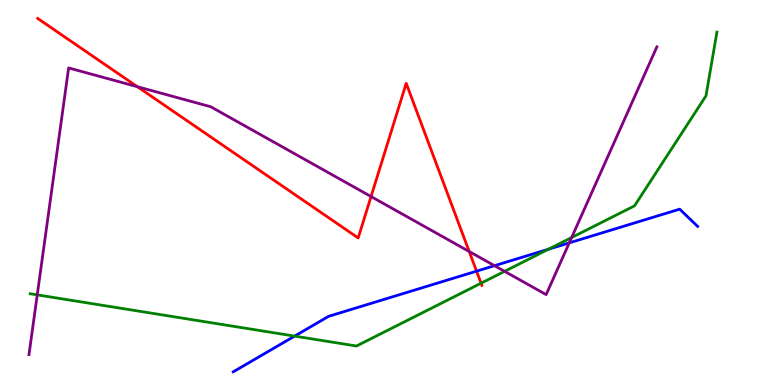[{'lines': ['blue', 'red'], 'intersections': [{'x': 6.15, 'y': 2.96}]}, {'lines': ['green', 'red'], 'intersections': [{'x': 6.21, 'y': 2.64}]}, {'lines': ['purple', 'red'], 'intersections': [{'x': 1.77, 'y': 7.75}, {'x': 4.79, 'y': 4.89}, {'x': 6.05, 'y': 3.47}]}, {'lines': ['blue', 'green'], 'intersections': [{'x': 3.8, 'y': 1.27}, {'x': 7.08, 'y': 3.53}]}, {'lines': ['blue', 'purple'], 'intersections': [{'x': 6.38, 'y': 3.1}, {'x': 7.35, 'y': 3.69}]}, {'lines': ['green', 'purple'], 'intersections': [{'x': 0.481, 'y': 2.34}, {'x': 6.51, 'y': 2.95}, {'x': 7.38, 'y': 3.83}]}]